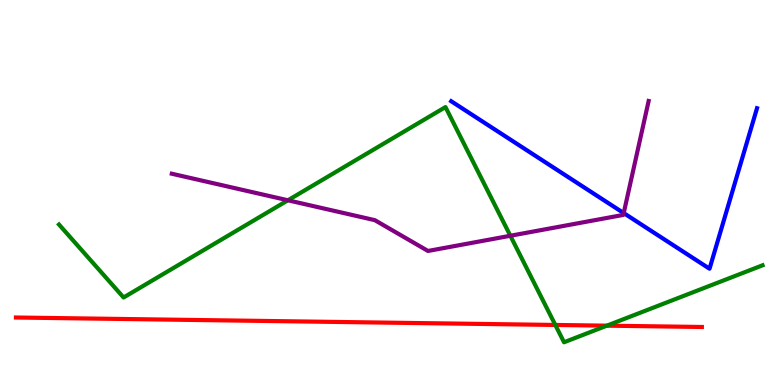[{'lines': ['blue', 'red'], 'intersections': []}, {'lines': ['green', 'red'], 'intersections': [{'x': 7.17, 'y': 1.56}, {'x': 7.83, 'y': 1.54}]}, {'lines': ['purple', 'red'], 'intersections': []}, {'lines': ['blue', 'green'], 'intersections': []}, {'lines': ['blue', 'purple'], 'intersections': [{'x': 8.05, 'y': 4.47}]}, {'lines': ['green', 'purple'], 'intersections': [{'x': 3.72, 'y': 4.8}, {'x': 6.59, 'y': 3.88}]}]